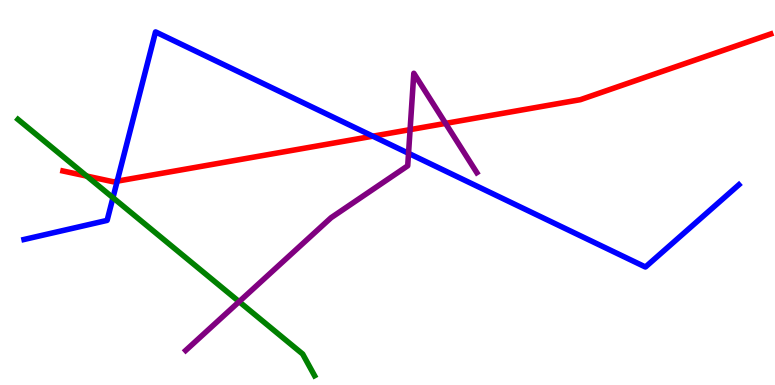[{'lines': ['blue', 'red'], 'intersections': [{'x': 1.51, 'y': 5.29}, {'x': 4.81, 'y': 6.46}]}, {'lines': ['green', 'red'], 'intersections': [{'x': 1.12, 'y': 5.43}]}, {'lines': ['purple', 'red'], 'intersections': [{'x': 5.29, 'y': 6.63}, {'x': 5.75, 'y': 6.8}]}, {'lines': ['blue', 'green'], 'intersections': [{'x': 1.46, 'y': 4.87}]}, {'lines': ['blue', 'purple'], 'intersections': [{'x': 5.27, 'y': 6.02}]}, {'lines': ['green', 'purple'], 'intersections': [{'x': 3.09, 'y': 2.16}]}]